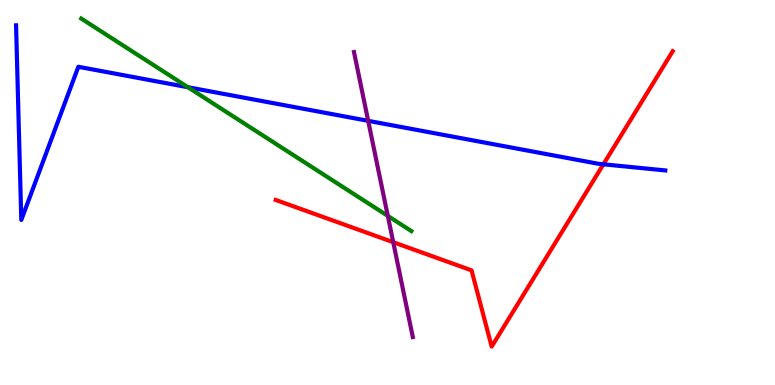[{'lines': ['blue', 'red'], 'intersections': [{'x': 7.79, 'y': 5.73}]}, {'lines': ['green', 'red'], 'intersections': []}, {'lines': ['purple', 'red'], 'intersections': [{'x': 5.07, 'y': 3.71}]}, {'lines': ['blue', 'green'], 'intersections': [{'x': 2.42, 'y': 7.73}]}, {'lines': ['blue', 'purple'], 'intersections': [{'x': 4.75, 'y': 6.86}]}, {'lines': ['green', 'purple'], 'intersections': [{'x': 5.0, 'y': 4.39}]}]